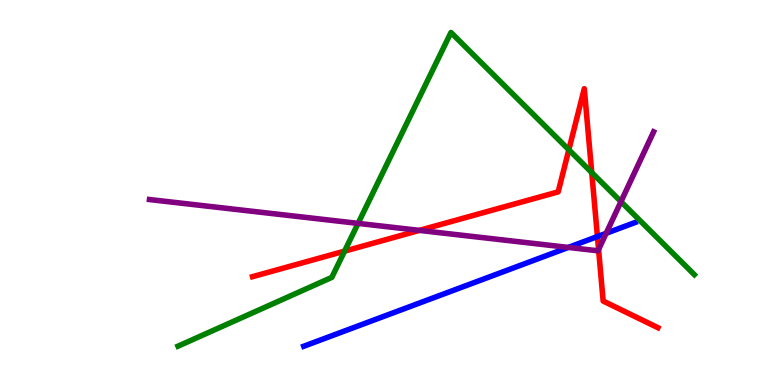[{'lines': ['blue', 'red'], 'intersections': [{'x': 7.71, 'y': 3.86}]}, {'lines': ['green', 'red'], 'intersections': [{'x': 4.45, 'y': 3.48}, {'x': 7.34, 'y': 6.11}, {'x': 7.64, 'y': 5.52}]}, {'lines': ['purple', 'red'], 'intersections': [{'x': 5.41, 'y': 4.02}, {'x': 7.72, 'y': 3.52}]}, {'lines': ['blue', 'green'], 'intersections': []}, {'lines': ['blue', 'purple'], 'intersections': [{'x': 7.33, 'y': 3.57}, {'x': 7.82, 'y': 3.94}]}, {'lines': ['green', 'purple'], 'intersections': [{'x': 4.62, 'y': 4.2}, {'x': 8.01, 'y': 4.76}]}]